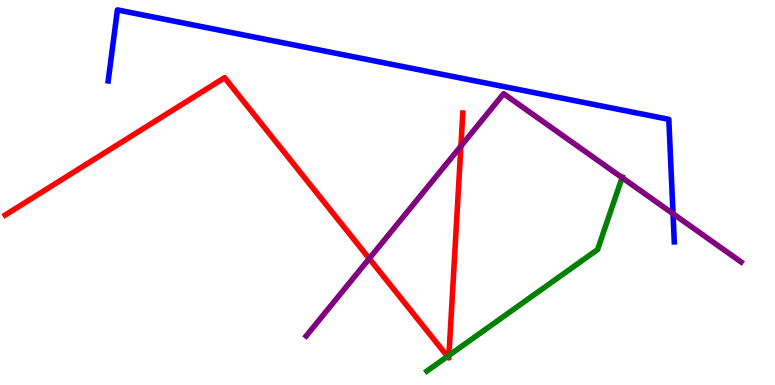[{'lines': ['blue', 'red'], 'intersections': []}, {'lines': ['green', 'red'], 'intersections': [{'x': 5.77, 'y': 0.743}, {'x': 5.79, 'y': 0.769}]}, {'lines': ['purple', 'red'], 'intersections': [{'x': 4.76, 'y': 3.28}, {'x': 5.95, 'y': 6.2}]}, {'lines': ['blue', 'green'], 'intersections': []}, {'lines': ['blue', 'purple'], 'intersections': [{'x': 8.68, 'y': 4.45}]}, {'lines': ['green', 'purple'], 'intersections': [{'x': 8.03, 'y': 5.39}]}]